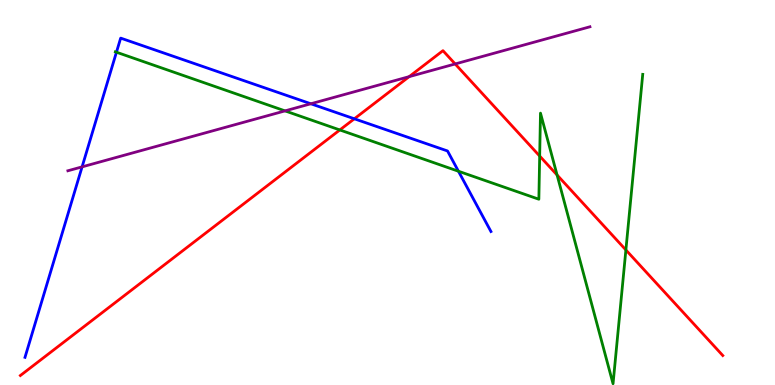[{'lines': ['blue', 'red'], 'intersections': [{'x': 4.57, 'y': 6.91}]}, {'lines': ['green', 'red'], 'intersections': [{'x': 4.38, 'y': 6.62}, {'x': 6.96, 'y': 5.95}, {'x': 7.19, 'y': 5.45}, {'x': 8.08, 'y': 3.51}]}, {'lines': ['purple', 'red'], 'intersections': [{'x': 5.28, 'y': 8.01}, {'x': 5.87, 'y': 8.34}]}, {'lines': ['blue', 'green'], 'intersections': [{'x': 1.5, 'y': 8.64}, {'x': 5.92, 'y': 5.55}]}, {'lines': ['blue', 'purple'], 'intersections': [{'x': 1.06, 'y': 5.67}, {'x': 4.01, 'y': 7.3}]}, {'lines': ['green', 'purple'], 'intersections': [{'x': 3.68, 'y': 7.12}]}]